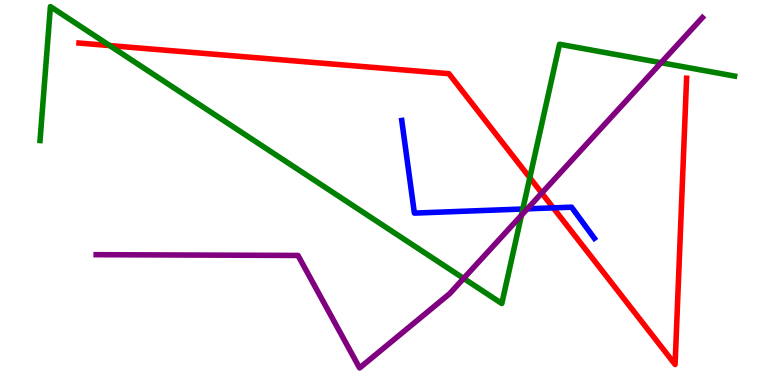[{'lines': ['blue', 'red'], 'intersections': [{'x': 7.14, 'y': 4.6}]}, {'lines': ['green', 'red'], 'intersections': [{'x': 1.42, 'y': 8.82}, {'x': 6.84, 'y': 5.38}]}, {'lines': ['purple', 'red'], 'intersections': [{'x': 6.99, 'y': 4.99}]}, {'lines': ['blue', 'green'], 'intersections': [{'x': 6.75, 'y': 4.57}]}, {'lines': ['blue', 'purple'], 'intersections': [{'x': 6.8, 'y': 4.58}]}, {'lines': ['green', 'purple'], 'intersections': [{'x': 5.98, 'y': 2.77}, {'x': 6.73, 'y': 4.41}, {'x': 8.53, 'y': 8.37}]}]